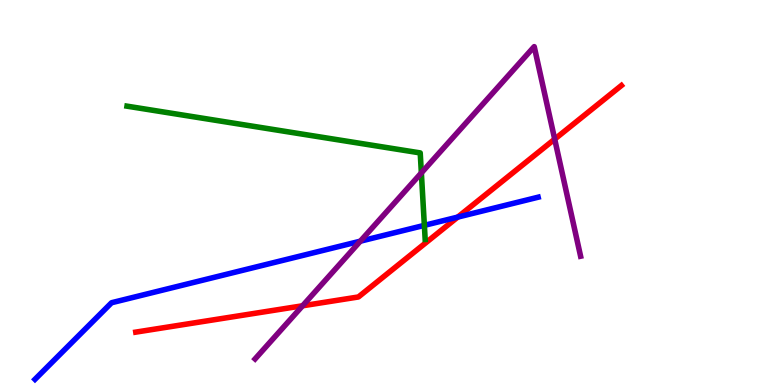[{'lines': ['blue', 'red'], 'intersections': [{'x': 5.91, 'y': 4.36}]}, {'lines': ['green', 'red'], 'intersections': []}, {'lines': ['purple', 'red'], 'intersections': [{'x': 3.9, 'y': 2.06}, {'x': 7.16, 'y': 6.39}]}, {'lines': ['blue', 'green'], 'intersections': [{'x': 5.48, 'y': 4.15}]}, {'lines': ['blue', 'purple'], 'intersections': [{'x': 4.65, 'y': 3.74}]}, {'lines': ['green', 'purple'], 'intersections': [{'x': 5.44, 'y': 5.51}]}]